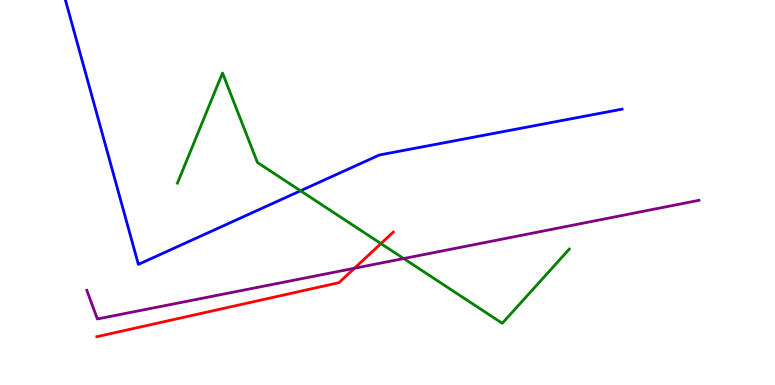[{'lines': ['blue', 'red'], 'intersections': []}, {'lines': ['green', 'red'], 'intersections': [{'x': 4.92, 'y': 3.67}]}, {'lines': ['purple', 'red'], 'intersections': [{'x': 4.57, 'y': 3.03}]}, {'lines': ['blue', 'green'], 'intersections': [{'x': 3.88, 'y': 5.04}]}, {'lines': ['blue', 'purple'], 'intersections': []}, {'lines': ['green', 'purple'], 'intersections': [{'x': 5.21, 'y': 3.28}]}]